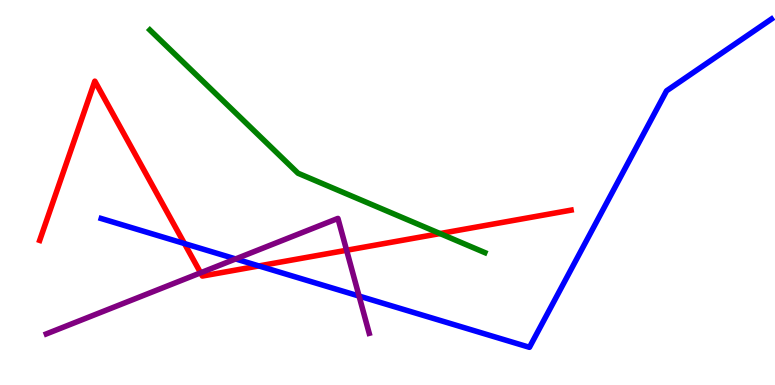[{'lines': ['blue', 'red'], 'intersections': [{'x': 2.38, 'y': 3.67}, {'x': 3.34, 'y': 3.09}]}, {'lines': ['green', 'red'], 'intersections': [{'x': 5.68, 'y': 3.93}]}, {'lines': ['purple', 'red'], 'intersections': [{'x': 2.59, 'y': 2.91}, {'x': 4.47, 'y': 3.5}]}, {'lines': ['blue', 'green'], 'intersections': []}, {'lines': ['blue', 'purple'], 'intersections': [{'x': 3.04, 'y': 3.27}, {'x': 4.63, 'y': 2.31}]}, {'lines': ['green', 'purple'], 'intersections': []}]